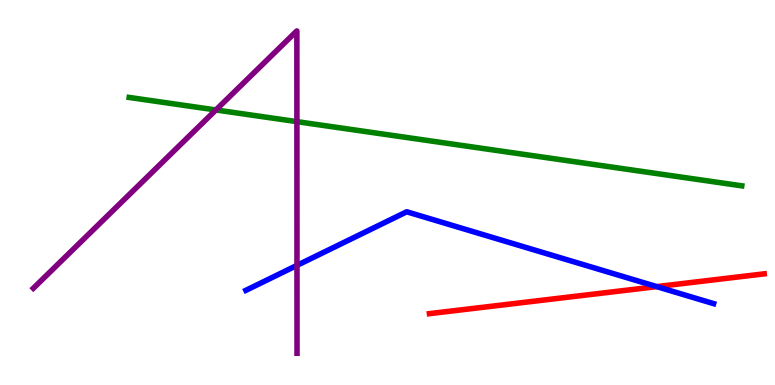[{'lines': ['blue', 'red'], 'intersections': [{'x': 8.47, 'y': 2.56}]}, {'lines': ['green', 'red'], 'intersections': []}, {'lines': ['purple', 'red'], 'intersections': []}, {'lines': ['blue', 'green'], 'intersections': []}, {'lines': ['blue', 'purple'], 'intersections': [{'x': 3.83, 'y': 3.11}]}, {'lines': ['green', 'purple'], 'intersections': [{'x': 2.79, 'y': 7.14}, {'x': 3.83, 'y': 6.84}]}]